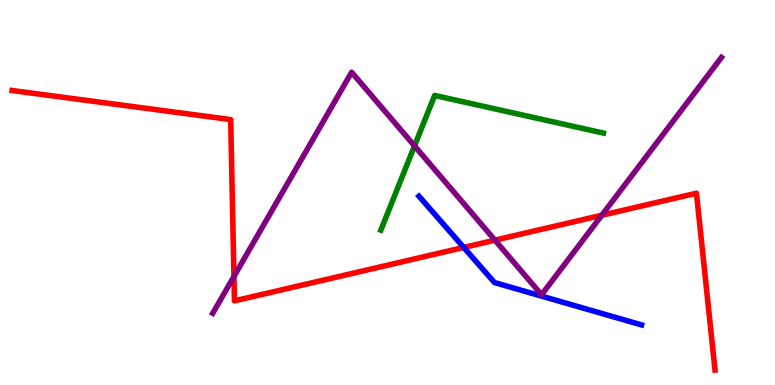[{'lines': ['blue', 'red'], 'intersections': [{'x': 5.98, 'y': 3.57}]}, {'lines': ['green', 'red'], 'intersections': []}, {'lines': ['purple', 'red'], 'intersections': [{'x': 3.02, 'y': 2.82}, {'x': 6.39, 'y': 3.76}, {'x': 7.77, 'y': 4.41}]}, {'lines': ['blue', 'green'], 'intersections': []}, {'lines': ['blue', 'purple'], 'intersections': []}, {'lines': ['green', 'purple'], 'intersections': [{'x': 5.35, 'y': 6.21}]}]